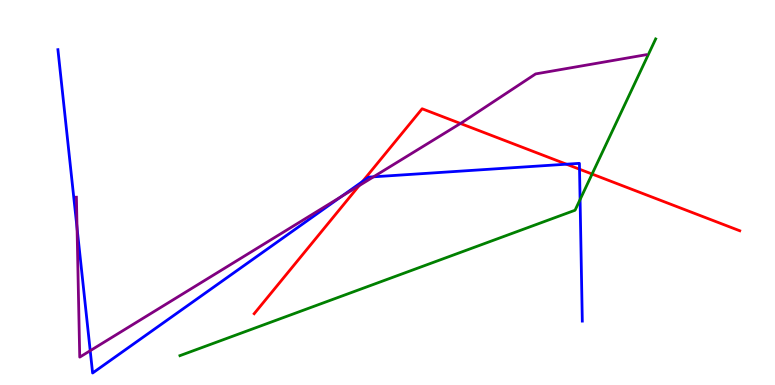[{'lines': ['blue', 'red'], 'intersections': [{'x': 4.68, 'y': 5.29}, {'x': 7.31, 'y': 5.74}, {'x': 7.48, 'y': 5.6}]}, {'lines': ['green', 'red'], 'intersections': [{'x': 7.64, 'y': 5.48}]}, {'lines': ['purple', 'red'], 'intersections': [{'x': 4.63, 'y': 5.18}, {'x': 5.94, 'y': 6.79}]}, {'lines': ['blue', 'green'], 'intersections': [{'x': 7.48, 'y': 4.82}]}, {'lines': ['blue', 'purple'], 'intersections': [{'x': 0.994, 'y': 4.08}, {'x': 1.16, 'y': 0.891}, {'x': 4.4, 'y': 4.89}, {'x': 4.82, 'y': 5.41}]}, {'lines': ['green', 'purple'], 'intersections': []}]